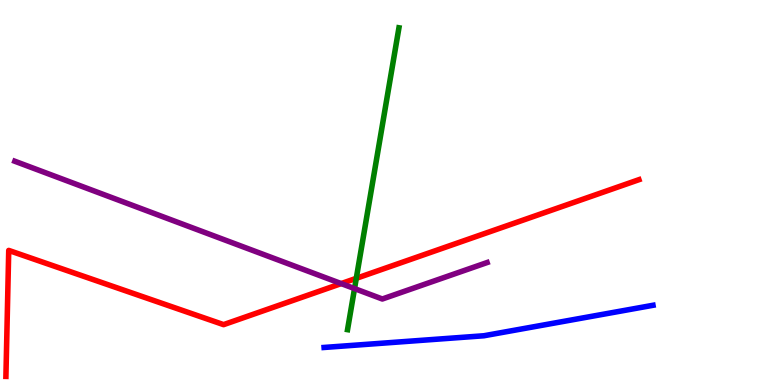[{'lines': ['blue', 'red'], 'intersections': []}, {'lines': ['green', 'red'], 'intersections': [{'x': 4.6, 'y': 2.77}]}, {'lines': ['purple', 'red'], 'intersections': [{'x': 4.4, 'y': 2.63}]}, {'lines': ['blue', 'green'], 'intersections': []}, {'lines': ['blue', 'purple'], 'intersections': []}, {'lines': ['green', 'purple'], 'intersections': [{'x': 4.57, 'y': 2.5}]}]